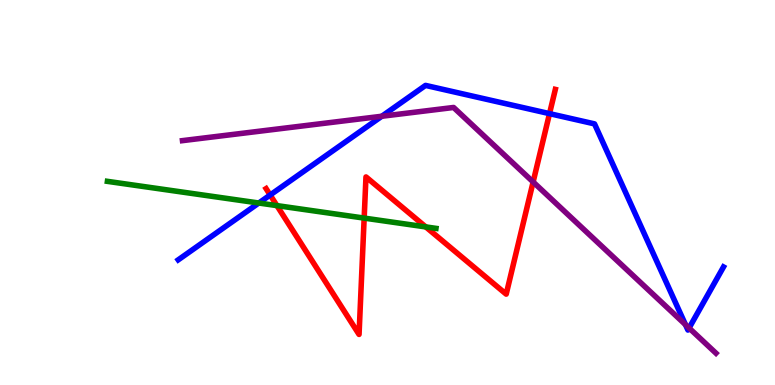[{'lines': ['blue', 'red'], 'intersections': [{'x': 3.49, 'y': 4.93}, {'x': 7.09, 'y': 7.05}]}, {'lines': ['green', 'red'], 'intersections': [{'x': 3.57, 'y': 4.66}, {'x': 4.7, 'y': 4.34}, {'x': 5.49, 'y': 4.11}]}, {'lines': ['purple', 'red'], 'intersections': [{'x': 6.88, 'y': 5.27}]}, {'lines': ['blue', 'green'], 'intersections': [{'x': 3.34, 'y': 4.73}]}, {'lines': ['blue', 'purple'], 'intersections': [{'x': 4.93, 'y': 6.98}, {'x': 8.84, 'y': 1.57}, {'x': 8.89, 'y': 1.48}]}, {'lines': ['green', 'purple'], 'intersections': []}]